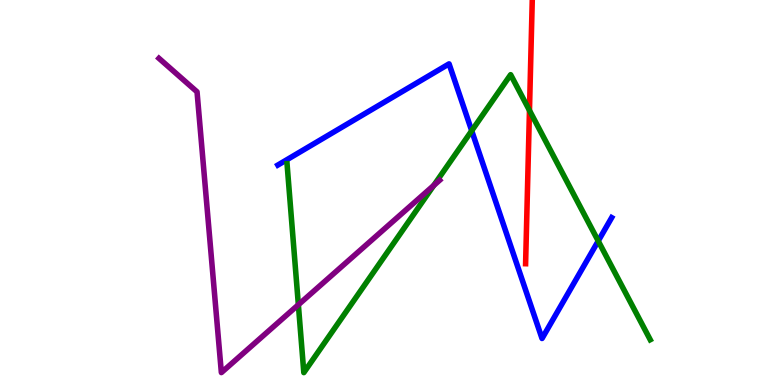[{'lines': ['blue', 'red'], 'intersections': []}, {'lines': ['green', 'red'], 'intersections': [{'x': 6.83, 'y': 7.13}]}, {'lines': ['purple', 'red'], 'intersections': []}, {'lines': ['blue', 'green'], 'intersections': [{'x': 6.09, 'y': 6.6}, {'x': 7.72, 'y': 3.74}]}, {'lines': ['blue', 'purple'], 'intersections': []}, {'lines': ['green', 'purple'], 'intersections': [{'x': 3.85, 'y': 2.08}, {'x': 5.6, 'y': 5.18}]}]